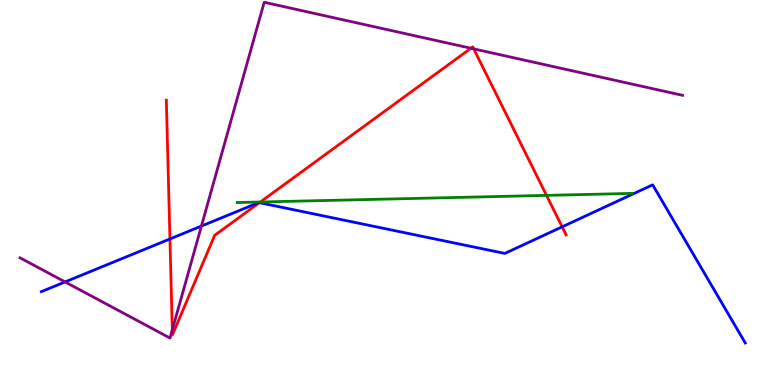[{'lines': ['blue', 'red'], 'intersections': [{'x': 2.19, 'y': 3.79}, {'x': 3.35, 'y': 4.74}, {'x': 7.25, 'y': 4.11}]}, {'lines': ['green', 'red'], 'intersections': [{'x': 3.36, 'y': 4.75}, {'x': 7.05, 'y': 4.93}]}, {'lines': ['purple', 'red'], 'intersections': [{'x': 2.22, 'y': 1.43}, {'x': 6.08, 'y': 8.75}, {'x': 6.11, 'y': 8.73}]}, {'lines': ['blue', 'green'], 'intersections': []}, {'lines': ['blue', 'purple'], 'intersections': [{'x': 0.84, 'y': 2.68}, {'x': 2.6, 'y': 4.13}]}, {'lines': ['green', 'purple'], 'intersections': []}]